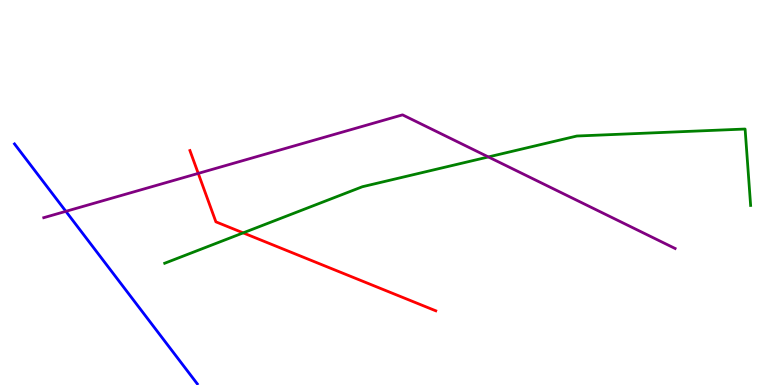[{'lines': ['blue', 'red'], 'intersections': []}, {'lines': ['green', 'red'], 'intersections': [{'x': 3.14, 'y': 3.95}]}, {'lines': ['purple', 'red'], 'intersections': [{'x': 2.56, 'y': 5.5}]}, {'lines': ['blue', 'green'], 'intersections': []}, {'lines': ['blue', 'purple'], 'intersections': [{'x': 0.85, 'y': 4.51}]}, {'lines': ['green', 'purple'], 'intersections': [{'x': 6.3, 'y': 5.92}]}]